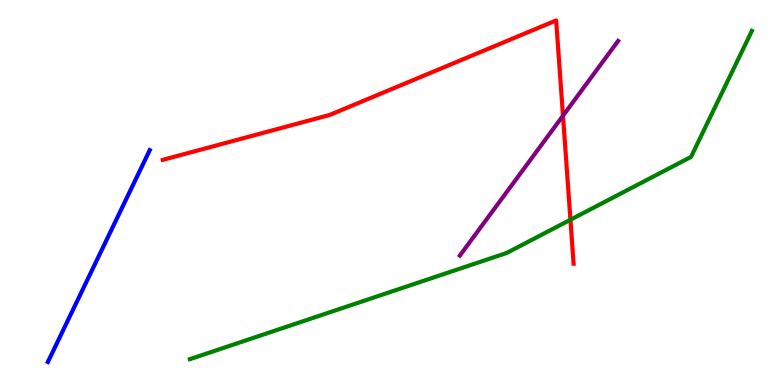[{'lines': ['blue', 'red'], 'intersections': []}, {'lines': ['green', 'red'], 'intersections': [{'x': 7.36, 'y': 4.29}]}, {'lines': ['purple', 'red'], 'intersections': [{'x': 7.26, 'y': 6.99}]}, {'lines': ['blue', 'green'], 'intersections': []}, {'lines': ['blue', 'purple'], 'intersections': []}, {'lines': ['green', 'purple'], 'intersections': []}]